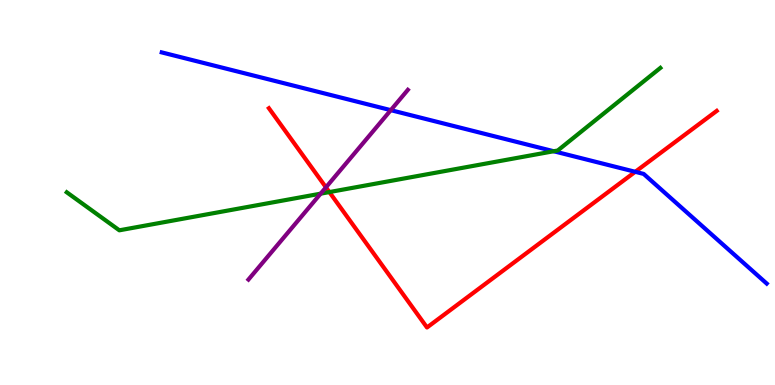[{'lines': ['blue', 'red'], 'intersections': [{'x': 8.2, 'y': 5.54}]}, {'lines': ['green', 'red'], 'intersections': [{'x': 4.25, 'y': 5.01}]}, {'lines': ['purple', 'red'], 'intersections': [{'x': 4.21, 'y': 5.13}]}, {'lines': ['blue', 'green'], 'intersections': [{'x': 7.14, 'y': 6.07}]}, {'lines': ['blue', 'purple'], 'intersections': [{'x': 5.04, 'y': 7.14}]}, {'lines': ['green', 'purple'], 'intersections': [{'x': 4.14, 'y': 4.97}]}]